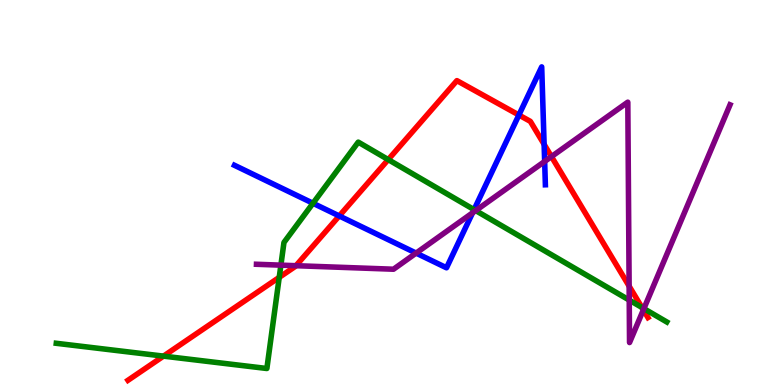[{'lines': ['blue', 'red'], 'intersections': [{'x': 4.38, 'y': 4.39}, {'x': 6.7, 'y': 7.01}, {'x': 7.02, 'y': 6.25}]}, {'lines': ['green', 'red'], 'intersections': [{'x': 2.11, 'y': 0.75}, {'x': 3.6, 'y': 2.8}, {'x': 5.01, 'y': 5.85}, {'x': 8.28, 'y': 2.01}]}, {'lines': ['purple', 'red'], 'intersections': [{'x': 3.82, 'y': 3.1}, {'x': 7.12, 'y': 5.93}, {'x': 8.12, 'y': 2.57}, {'x': 8.3, 'y': 1.95}]}, {'lines': ['blue', 'green'], 'intersections': [{'x': 4.04, 'y': 4.72}, {'x': 6.12, 'y': 4.55}]}, {'lines': ['blue', 'purple'], 'intersections': [{'x': 5.37, 'y': 3.43}, {'x': 6.1, 'y': 4.47}, {'x': 7.03, 'y': 5.81}]}, {'lines': ['green', 'purple'], 'intersections': [{'x': 3.62, 'y': 3.11}, {'x': 6.14, 'y': 4.53}, {'x': 8.12, 'y': 2.21}, {'x': 8.31, 'y': 1.98}]}]